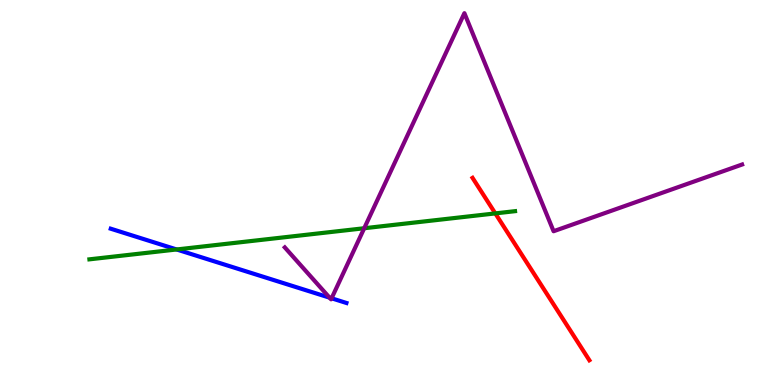[{'lines': ['blue', 'red'], 'intersections': []}, {'lines': ['green', 'red'], 'intersections': [{'x': 6.39, 'y': 4.46}]}, {'lines': ['purple', 'red'], 'intersections': []}, {'lines': ['blue', 'green'], 'intersections': [{'x': 2.28, 'y': 3.52}]}, {'lines': ['blue', 'purple'], 'intersections': [{'x': 4.25, 'y': 2.27}, {'x': 4.28, 'y': 2.25}]}, {'lines': ['green', 'purple'], 'intersections': [{'x': 4.7, 'y': 4.07}]}]